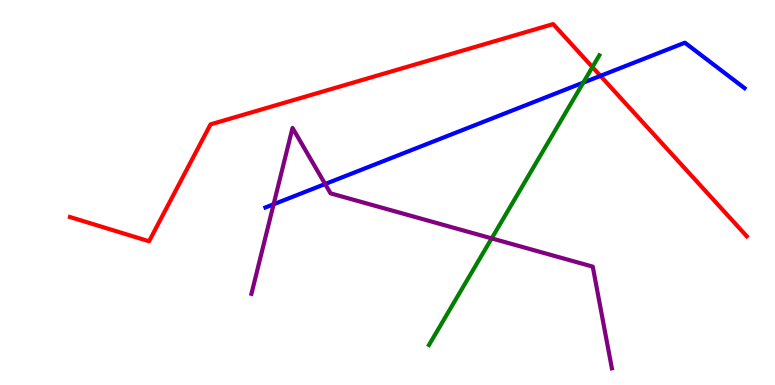[{'lines': ['blue', 'red'], 'intersections': [{'x': 7.75, 'y': 8.03}]}, {'lines': ['green', 'red'], 'intersections': [{'x': 7.64, 'y': 8.26}]}, {'lines': ['purple', 'red'], 'intersections': []}, {'lines': ['blue', 'green'], 'intersections': [{'x': 7.53, 'y': 7.85}]}, {'lines': ['blue', 'purple'], 'intersections': [{'x': 3.53, 'y': 4.69}, {'x': 4.2, 'y': 5.22}]}, {'lines': ['green', 'purple'], 'intersections': [{'x': 6.34, 'y': 3.81}]}]